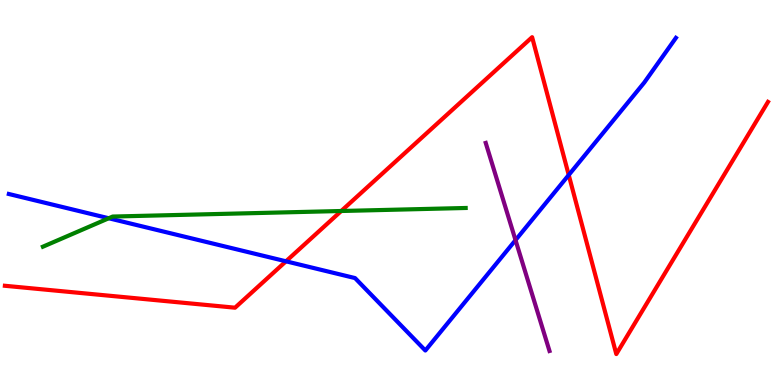[{'lines': ['blue', 'red'], 'intersections': [{'x': 3.69, 'y': 3.21}, {'x': 7.34, 'y': 5.45}]}, {'lines': ['green', 'red'], 'intersections': [{'x': 4.4, 'y': 4.52}]}, {'lines': ['purple', 'red'], 'intersections': []}, {'lines': ['blue', 'green'], 'intersections': [{'x': 1.4, 'y': 4.33}]}, {'lines': ['blue', 'purple'], 'intersections': [{'x': 6.65, 'y': 3.76}]}, {'lines': ['green', 'purple'], 'intersections': []}]